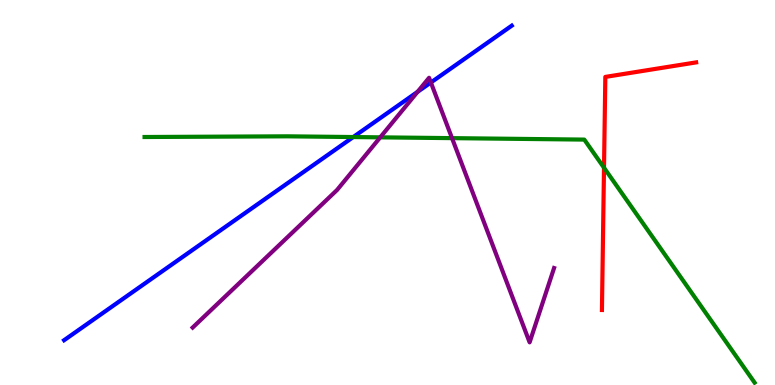[{'lines': ['blue', 'red'], 'intersections': []}, {'lines': ['green', 'red'], 'intersections': [{'x': 7.79, 'y': 5.64}]}, {'lines': ['purple', 'red'], 'intersections': []}, {'lines': ['blue', 'green'], 'intersections': [{'x': 4.56, 'y': 6.44}]}, {'lines': ['blue', 'purple'], 'intersections': [{'x': 5.39, 'y': 7.61}, {'x': 5.56, 'y': 7.86}]}, {'lines': ['green', 'purple'], 'intersections': [{'x': 4.91, 'y': 6.43}, {'x': 5.83, 'y': 6.41}]}]